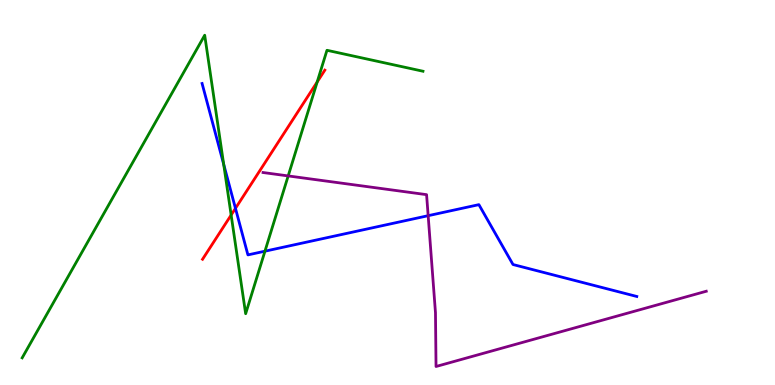[{'lines': ['blue', 'red'], 'intersections': [{'x': 3.04, 'y': 4.59}]}, {'lines': ['green', 'red'], 'intersections': [{'x': 2.98, 'y': 4.41}, {'x': 4.09, 'y': 7.87}]}, {'lines': ['purple', 'red'], 'intersections': []}, {'lines': ['blue', 'green'], 'intersections': [{'x': 2.89, 'y': 5.73}, {'x': 3.42, 'y': 3.48}]}, {'lines': ['blue', 'purple'], 'intersections': [{'x': 5.52, 'y': 4.4}]}, {'lines': ['green', 'purple'], 'intersections': [{'x': 3.72, 'y': 5.43}]}]